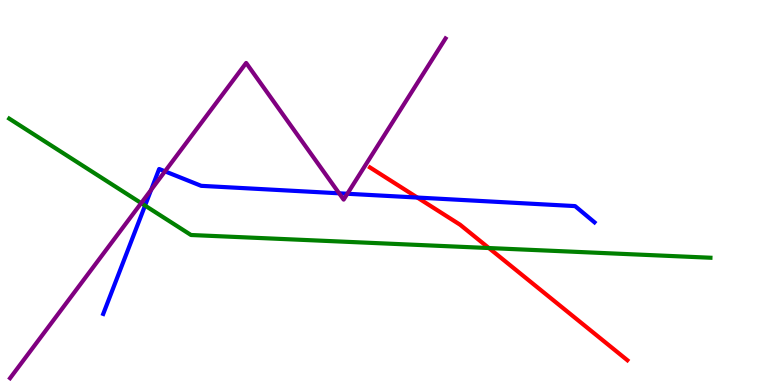[{'lines': ['blue', 'red'], 'intersections': [{'x': 5.38, 'y': 4.87}]}, {'lines': ['green', 'red'], 'intersections': [{'x': 6.31, 'y': 3.56}]}, {'lines': ['purple', 'red'], 'intersections': []}, {'lines': ['blue', 'green'], 'intersections': [{'x': 1.87, 'y': 4.66}]}, {'lines': ['blue', 'purple'], 'intersections': [{'x': 1.95, 'y': 5.07}, {'x': 2.13, 'y': 5.55}, {'x': 4.38, 'y': 4.98}, {'x': 4.48, 'y': 4.97}]}, {'lines': ['green', 'purple'], 'intersections': [{'x': 1.82, 'y': 4.72}]}]